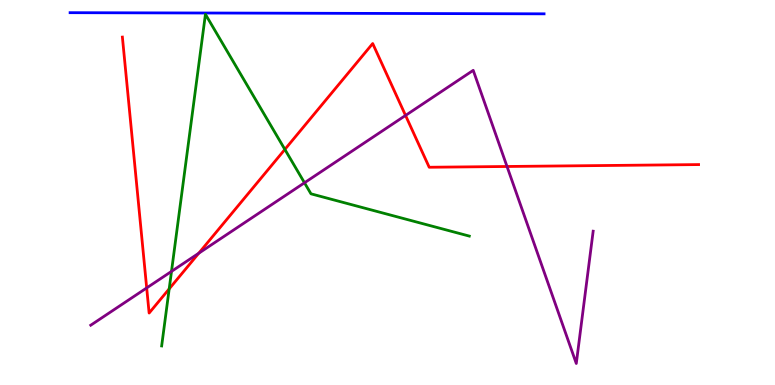[{'lines': ['blue', 'red'], 'intersections': []}, {'lines': ['green', 'red'], 'intersections': [{'x': 2.18, 'y': 2.5}, {'x': 3.68, 'y': 6.12}]}, {'lines': ['purple', 'red'], 'intersections': [{'x': 1.89, 'y': 2.52}, {'x': 2.56, 'y': 3.42}, {'x': 5.23, 'y': 7.0}, {'x': 6.54, 'y': 5.68}]}, {'lines': ['blue', 'green'], 'intersections': []}, {'lines': ['blue', 'purple'], 'intersections': []}, {'lines': ['green', 'purple'], 'intersections': [{'x': 2.21, 'y': 2.95}, {'x': 3.93, 'y': 5.25}]}]